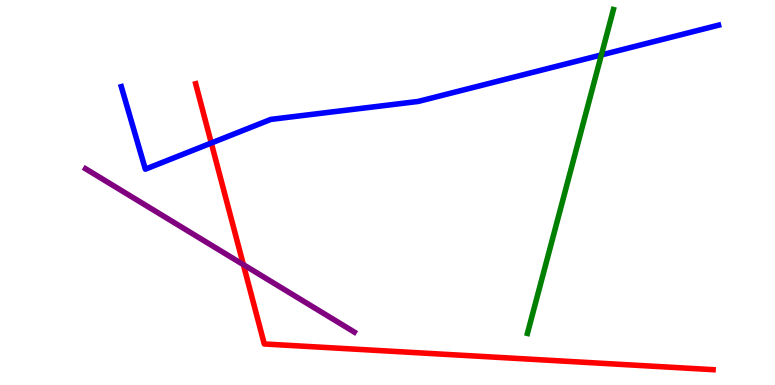[{'lines': ['blue', 'red'], 'intersections': [{'x': 2.73, 'y': 6.29}]}, {'lines': ['green', 'red'], 'intersections': []}, {'lines': ['purple', 'red'], 'intersections': [{'x': 3.14, 'y': 3.13}]}, {'lines': ['blue', 'green'], 'intersections': [{'x': 7.76, 'y': 8.57}]}, {'lines': ['blue', 'purple'], 'intersections': []}, {'lines': ['green', 'purple'], 'intersections': []}]